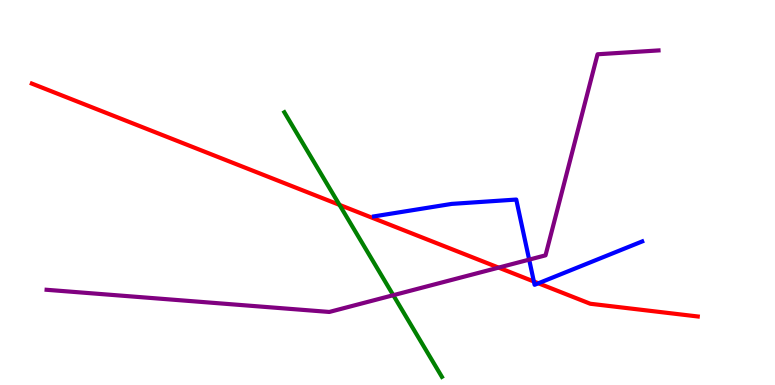[{'lines': ['blue', 'red'], 'intersections': [{'x': 6.89, 'y': 2.69}, {'x': 6.95, 'y': 2.64}]}, {'lines': ['green', 'red'], 'intersections': [{'x': 4.38, 'y': 4.68}]}, {'lines': ['purple', 'red'], 'intersections': [{'x': 6.43, 'y': 3.05}]}, {'lines': ['blue', 'green'], 'intersections': []}, {'lines': ['blue', 'purple'], 'intersections': [{'x': 6.83, 'y': 3.26}]}, {'lines': ['green', 'purple'], 'intersections': [{'x': 5.07, 'y': 2.33}]}]